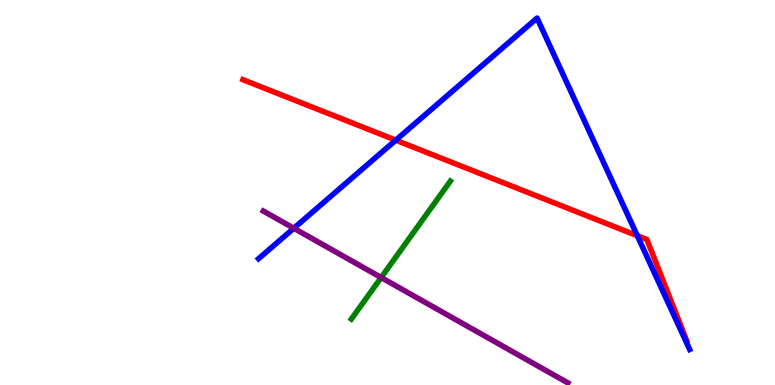[{'lines': ['blue', 'red'], 'intersections': [{'x': 5.11, 'y': 6.36}, {'x': 8.22, 'y': 3.88}]}, {'lines': ['green', 'red'], 'intersections': []}, {'lines': ['purple', 'red'], 'intersections': []}, {'lines': ['blue', 'green'], 'intersections': []}, {'lines': ['blue', 'purple'], 'intersections': [{'x': 3.79, 'y': 4.07}]}, {'lines': ['green', 'purple'], 'intersections': [{'x': 4.92, 'y': 2.79}]}]